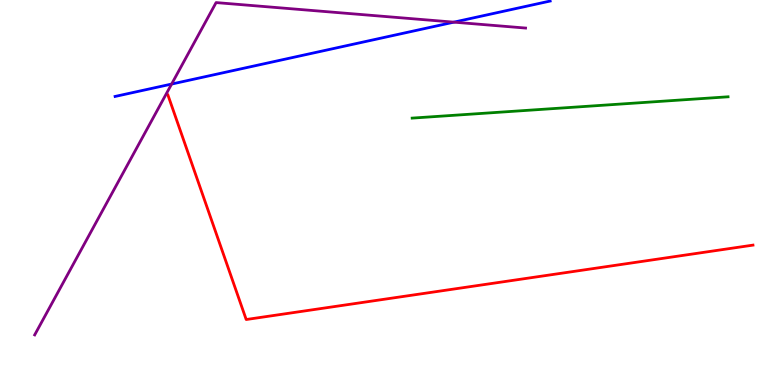[{'lines': ['blue', 'red'], 'intersections': []}, {'lines': ['green', 'red'], 'intersections': []}, {'lines': ['purple', 'red'], 'intersections': []}, {'lines': ['blue', 'green'], 'intersections': []}, {'lines': ['blue', 'purple'], 'intersections': [{'x': 2.21, 'y': 7.82}, {'x': 5.86, 'y': 9.42}]}, {'lines': ['green', 'purple'], 'intersections': []}]